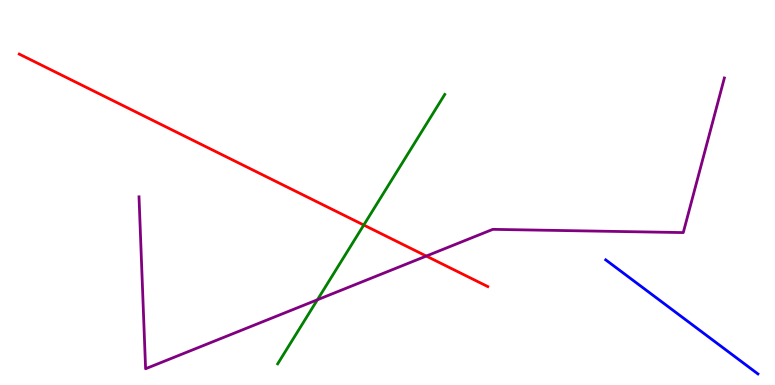[{'lines': ['blue', 'red'], 'intersections': []}, {'lines': ['green', 'red'], 'intersections': [{'x': 4.69, 'y': 4.15}]}, {'lines': ['purple', 'red'], 'intersections': [{'x': 5.5, 'y': 3.35}]}, {'lines': ['blue', 'green'], 'intersections': []}, {'lines': ['blue', 'purple'], 'intersections': []}, {'lines': ['green', 'purple'], 'intersections': [{'x': 4.1, 'y': 2.21}]}]